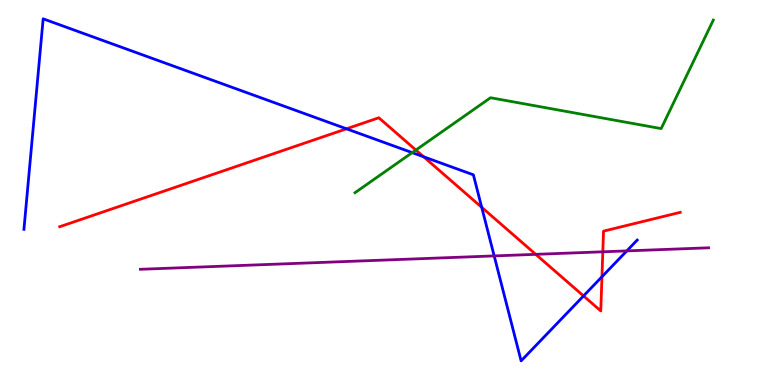[{'lines': ['blue', 'red'], 'intersections': [{'x': 4.47, 'y': 6.65}, {'x': 5.47, 'y': 5.93}, {'x': 6.22, 'y': 4.61}, {'x': 7.53, 'y': 2.31}, {'x': 7.77, 'y': 2.81}]}, {'lines': ['green', 'red'], 'intersections': [{'x': 5.37, 'y': 6.1}]}, {'lines': ['purple', 'red'], 'intersections': [{'x': 6.91, 'y': 3.39}, {'x': 7.78, 'y': 3.46}]}, {'lines': ['blue', 'green'], 'intersections': [{'x': 5.32, 'y': 6.04}]}, {'lines': ['blue', 'purple'], 'intersections': [{'x': 6.38, 'y': 3.35}, {'x': 8.09, 'y': 3.48}]}, {'lines': ['green', 'purple'], 'intersections': []}]